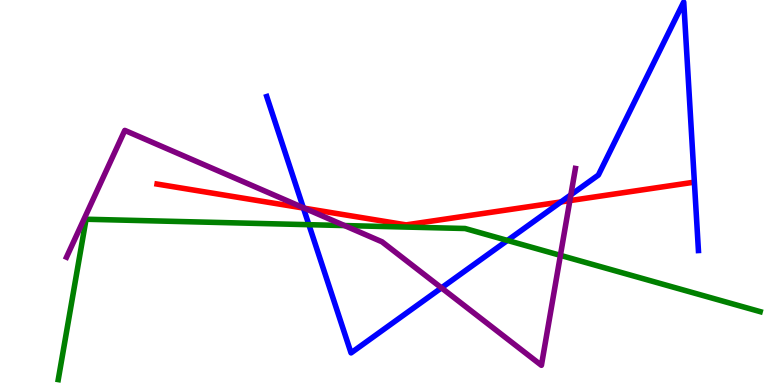[{'lines': ['blue', 'red'], 'intersections': [{'x': 3.92, 'y': 4.6}, {'x': 7.24, 'y': 4.76}]}, {'lines': ['green', 'red'], 'intersections': []}, {'lines': ['purple', 'red'], 'intersections': [{'x': 3.93, 'y': 4.59}, {'x': 7.35, 'y': 4.79}]}, {'lines': ['blue', 'green'], 'intersections': [{'x': 3.99, 'y': 4.16}, {'x': 6.55, 'y': 3.75}]}, {'lines': ['blue', 'purple'], 'intersections': [{'x': 3.91, 'y': 4.6}, {'x': 5.7, 'y': 2.52}, {'x': 7.37, 'y': 4.94}]}, {'lines': ['green', 'purple'], 'intersections': [{'x': 4.45, 'y': 4.14}, {'x': 7.23, 'y': 3.37}]}]